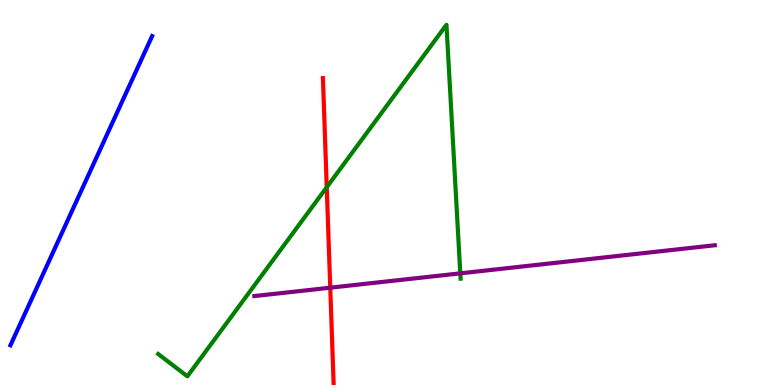[{'lines': ['blue', 'red'], 'intersections': []}, {'lines': ['green', 'red'], 'intersections': [{'x': 4.22, 'y': 5.14}]}, {'lines': ['purple', 'red'], 'intersections': [{'x': 4.26, 'y': 2.53}]}, {'lines': ['blue', 'green'], 'intersections': []}, {'lines': ['blue', 'purple'], 'intersections': []}, {'lines': ['green', 'purple'], 'intersections': [{'x': 5.94, 'y': 2.9}]}]